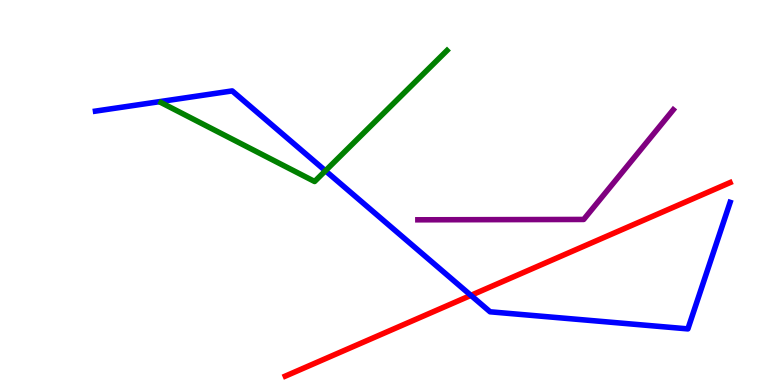[{'lines': ['blue', 'red'], 'intersections': [{'x': 6.08, 'y': 2.33}]}, {'lines': ['green', 'red'], 'intersections': []}, {'lines': ['purple', 'red'], 'intersections': []}, {'lines': ['blue', 'green'], 'intersections': [{'x': 4.2, 'y': 5.56}]}, {'lines': ['blue', 'purple'], 'intersections': []}, {'lines': ['green', 'purple'], 'intersections': []}]